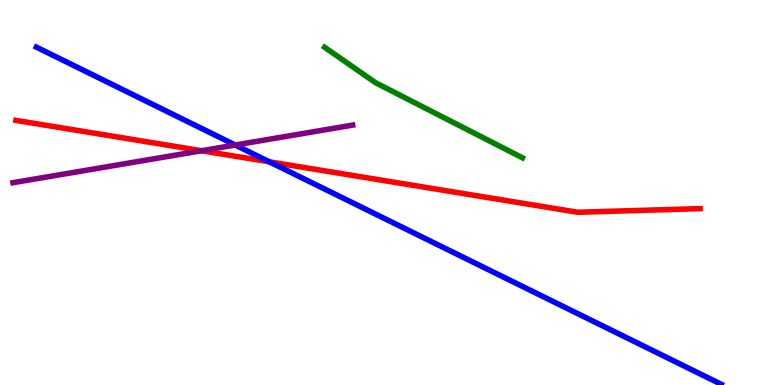[{'lines': ['blue', 'red'], 'intersections': [{'x': 3.48, 'y': 5.8}]}, {'lines': ['green', 'red'], 'intersections': []}, {'lines': ['purple', 'red'], 'intersections': [{'x': 2.6, 'y': 6.08}]}, {'lines': ['blue', 'green'], 'intersections': []}, {'lines': ['blue', 'purple'], 'intersections': [{'x': 3.04, 'y': 6.23}]}, {'lines': ['green', 'purple'], 'intersections': []}]